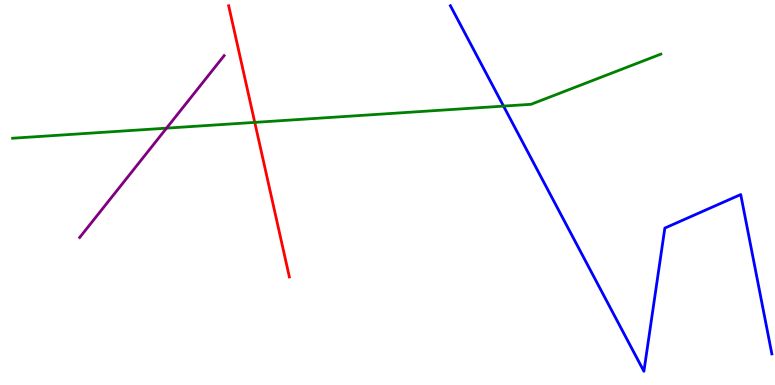[{'lines': ['blue', 'red'], 'intersections': []}, {'lines': ['green', 'red'], 'intersections': [{'x': 3.29, 'y': 6.82}]}, {'lines': ['purple', 'red'], 'intersections': []}, {'lines': ['blue', 'green'], 'intersections': [{'x': 6.5, 'y': 7.24}]}, {'lines': ['blue', 'purple'], 'intersections': []}, {'lines': ['green', 'purple'], 'intersections': [{'x': 2.15, 'y': 6.67}]}]